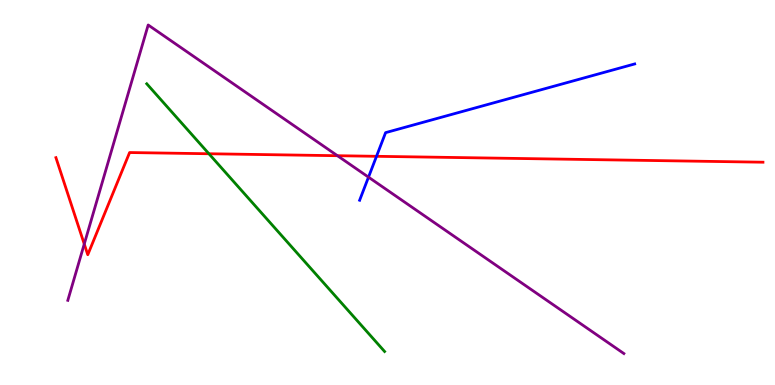[{'lines': ['blue', 'red'], 'intersections': [{'x': 4.86, 'y': 5.94}]}, {'lines': ['green', 'red'], 'intersections': [{'x': 2.7, 'y': 6.01}]}, {'lines': ['purple', 'red'], 'intersections': [{'x': 1.09, 'y': 3.66}, {'x': 4.35, 'y': 5.96}]}, {'lines': ['blue', 'green'], 'intersections': []}, {'lines': ['blue', 'purple'], 'intersections': [{'x': 4.75, 'y': 5.4}]}, {'lines': ['green', 'purple'], 'intersections': []}]